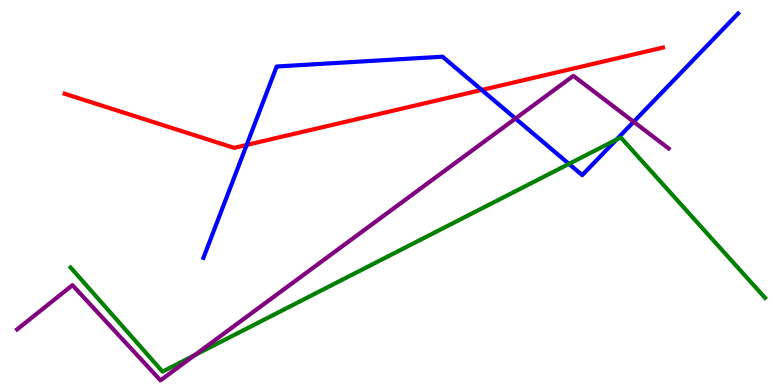[{'lines': ['blue', 'red'], 'intersections': [{'x': 3.18, 'y': 6.24}, {'x': 6.22, 'y': 7.66}]}, {'lines': ['green', 'red'], 'intersections': []}, {'lines': ['purple', 'red'], 'intersections': []}, {'lines': ['blue', 'green'], 'intersections': [{'x': 7.34, 'y': 5.74}, {'x': 7.95, 'y': 6.37}]}, {'lines': ['blue', 'purple'], 'intersections': [{'x': 6.65, 'y': 6.92}, {'x': 8.18, 'y': 6.84}]}, {'lines': ['green', 'purple'], 'intersections': [{'x': 2.51, 'y': 0.772}]}]